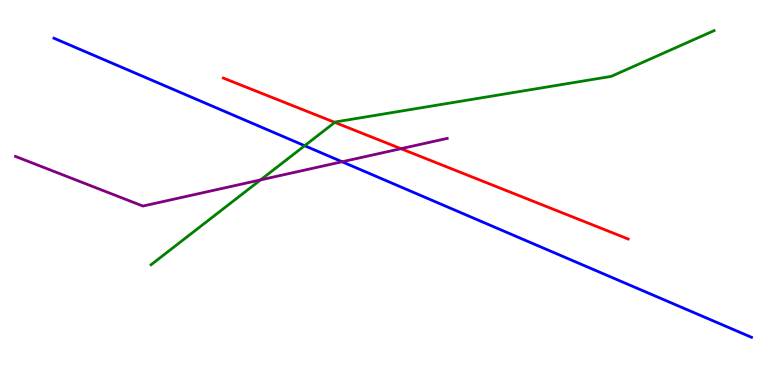[{'lines': ['blue', 'red'], 'intersections': []}, {'lines': ['green', 'red'], 'intersections': [{'x': 4.32, 'y': 6.82}]}, {'lines': ['purple', 'red'], 'intersections': [{'x': 5.17, 'y': 6.14}]}, {'lines': ['blue', 'green'], 'intersections': [{'x': 3.93, 'y': 6.22}]}, {'lines': ['blue', 'purple'], 'intersections': [{'x': 4.41, 'y': 5.8}]}, {'lines': ['green', 'purple'], 'intersections': [{'x': 3.36, 'y': 5.33}]}]